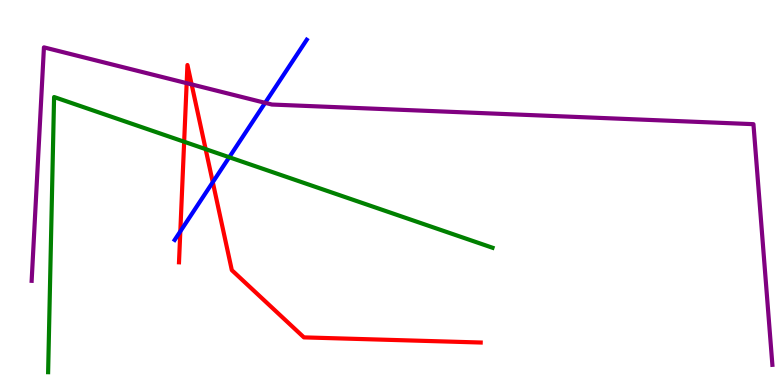[{'lines': ['blue', 'red'], 'intersections': [{'x': 2.33, 'y': 3.99}, {'x': 2.75, 'y': 5.27}]}, {'lines': ['green', 'red'], 'intersections': [{'x': 2.38, 'y': 6.32}, {'x': 2.65, 'y': 6.13}]}, {'lines': ['purple', 'red'], 'intersections': [{'x': 2.41, 'y': 7.84}, {'x': 2.47, 'y': 7.81}]}, {'lines': ['blue', 'green'], 'intersections': [{'x': 2.96, 'y': 5.92}]}, {'lines': ['blue', 'purple'], 'intersections': [{'x': 3.42, 'y': 7.33}]}, {'lines': ['green', 'purple'], 'intersections': []}]